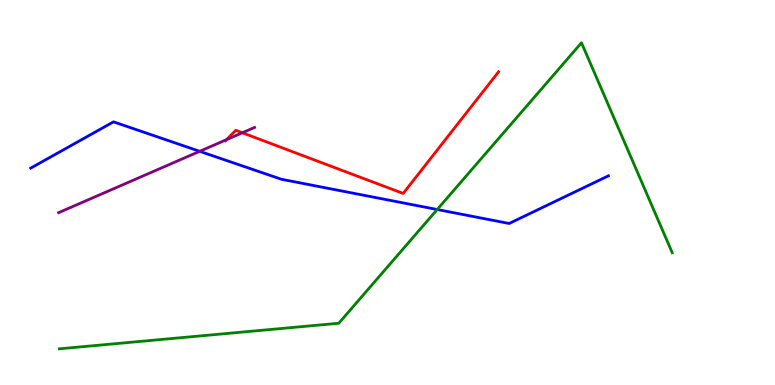[{'lines': ['blue', 'red'], 'intersections': []}, {'lines': ['green', 'red'], 'intersections': []}, {'lines': ['purple', 'red'], 'intersections': [{'x': 2.92, 'y': 6.37}, {'x': 3.13, 'y': 6.55}]}, {'lines': ['blue', 'green'], 'intersections': [{'x': 5.64, 'y': 4.56}]}, {'lines': ['blue', 'purple'], 'intersections': [{'x': 2.58, 'y': 6.07}]}, {'lines': ['green', 'purple'], 'intersections': []}]